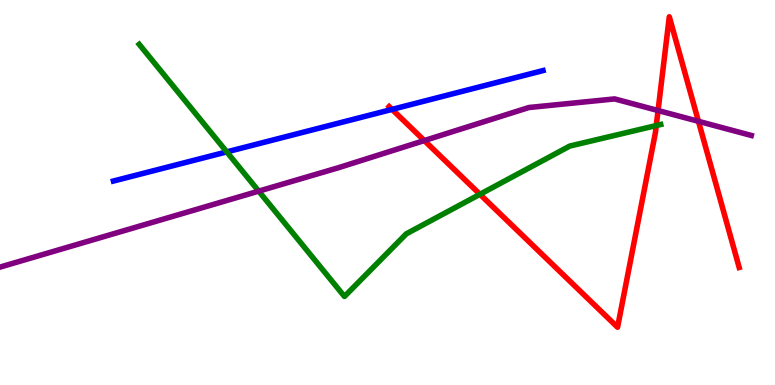[{'lines': ['blue', 'red'], 'intersections': [{'x': 5.06, 'y': 7.16}]}, {'lines': ['green', 'red'], 'intersections': [{'x': 6.19, 'y': 4.95}, {'x': 8.47, 'y': 6.74}]}, {'lines': ['purple', 'red'], 'intersections': [{'x': 5.48, 'y': 6.35}, {'x': 8.49, 'y': 7.13}, {'x': 9.01, 'y': 6.85}]}, {'lines': ['blue', 'green'], 'intersections': [{'x': 2.93, 'y': 6.05}]}, {'lines': ['blue', 'purple'], 'intersections': []}, {'lines': ['green', 'purple'], 'intersections': [{'x': 3.34, 'y': 5.04}]}]